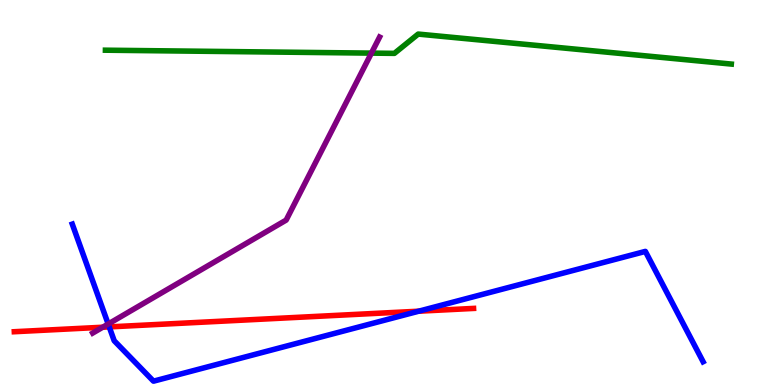[{'lines': ['blue', 'red'], 'intersections': [{'x': 1.41, 'y': 1.51}, {'x': 5.4, 'y': 1.92}]}, {'lines': ['green', 'red'], 'intersections': []}, {'lines': ['purple', 'red'], 'intersections': [{'x': 1.33, 'y': 1.5}]}, {'lines': ['blue', 'green'], 'intersections': []}, {'lines': ['blue', 'purple'], 'intersections': [{'x': 1.4, 'y': 1.58}]}, {'lines': ['green', 'purple'], 'intersections': [{'x': 4.79, 'y': 8.62}]}]